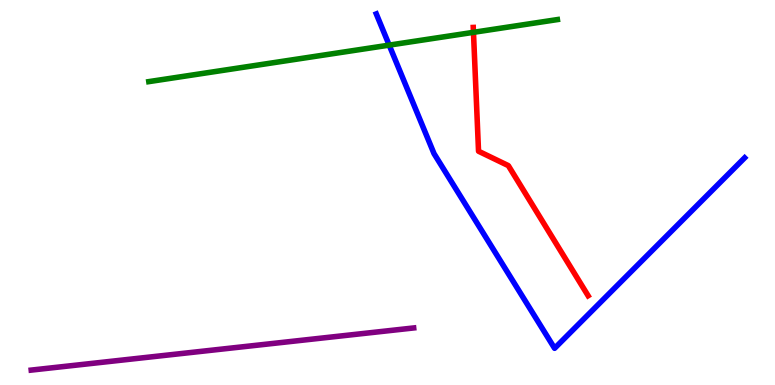[{'lines': ['blue', 'red'], 'intersections': []}, {'lines': ['green', 'red'], 'intersections': [{'x': 6.11, 'y': 9.16}]}, {'lines': ['purple', 'red'], 'intersections': []}, {'lines': ['blue', 'green'], 'intersections': [{'x': 5.02, 'y': 8.83}]}, {'lines': ['blue', 'purple'], 'intersections': []}, {'lines': ['green', 'purple'], 'intersections': []}]